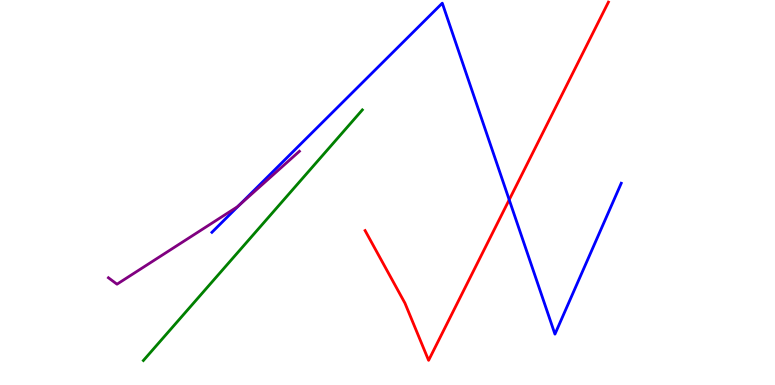[{'lines': ['blue', 'red'], 'intersections': [{'x': 6.57, 'y': 4.81}]}, {'lines': ['green', 'red'], 'intersections': []}, {'lines': ['purple', 'red'], 'intersections': []}, {'lines': ['blue', 'green'], 'intersections': []}, {'lines': ['blue', 'purple'], 'intersections': [{'x': 3.09, 'y': 4.67}]}, {'lines': ['green', 'purple'], 'intersections': []}]